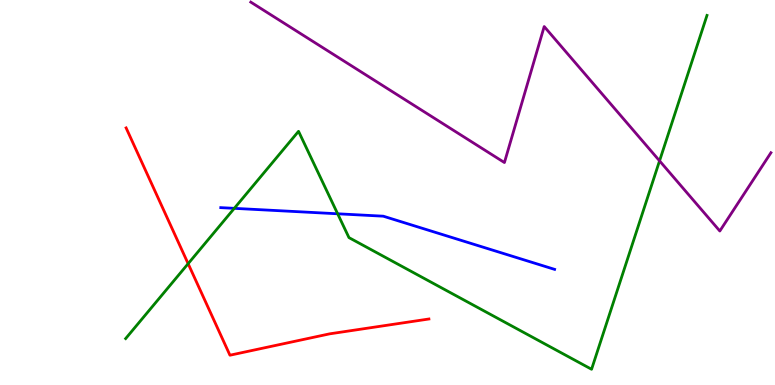[{'lines': ['blue', 'red'], 'intersections': []}, {'lines': ['green', 'red'], 'intersections': [{'x': 2.43, 'y': 3.15}]}, {'lines': ['purple', 'red'], 'intersections': []}, {'lines': ['blue', 'green'], 'intersections': [{'x': 3.02, 'y': 4.59}, {'x': 4.36, 'y': 4.45}]}, {'lines': ['blue', 'purple'], 'intersections': []}, {'lines': ['green', 'purple'], 'intersections': [{'x': 8.51, 'y': 5.82}]}]